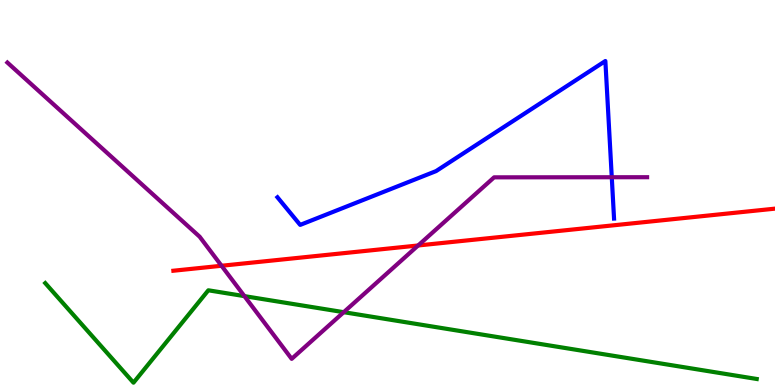[{'lines': ['blue', 'red'], 'intersections': []}, {'lines': ['green', 'red'], 'intersections': []}, {'lines': ['purple', 'red'], 'intersections': [{'x': 2.86, 'y': 3.1}, {'x': 5.4, 'y': 3.62}]}, {'lines': ['blue', 'green'], 'intersections': []}, {'lines': ['blue', 'purple'], 'intersections': [{'x': 7.89, 'y': 5.4}]}, {'lines': ['green', 'purple'], 'intersections': [{'x': 3.15, 'y': 2.31}, {'x': 4.44, 'y': 1.89}]}]